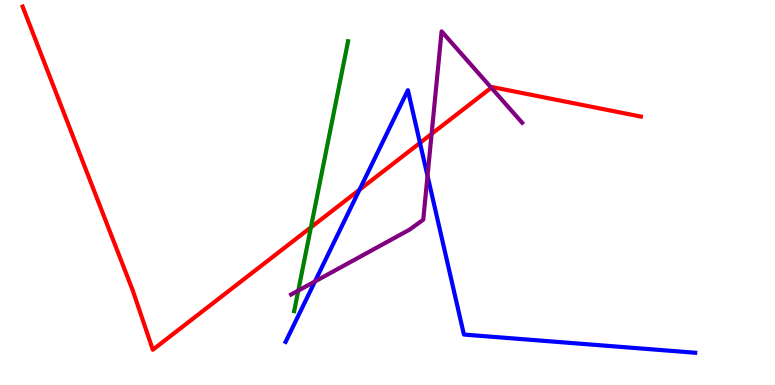[{'lines': ['blue', 'red'], 'intersections': [{'x': 4.64, 'y': 5.07}, {'x': 5.42, 'y': 6.29}]}, {'lines': ['green', 'red'], 'intersections': [{'x': 4.01, 'y': 4.09}]}, {'lines': ['purple', 'red'], 'intersections': [{'x': 5.57, 'y': 6.52}, {'x': 6.34, 'y': 7.72}]}, {'lines': ['blue', 'green'], 'intersections': []}, {'lines': ['blue', 'purple'], 'intersections': [{'x': 4.06, 'y': 2.69}, {'x': 5.52, 'y': 5.43}]}, {'lines': ['green', 'purple'], 'intersections': [{'x': 3.85, 'y': 2.45}]}]